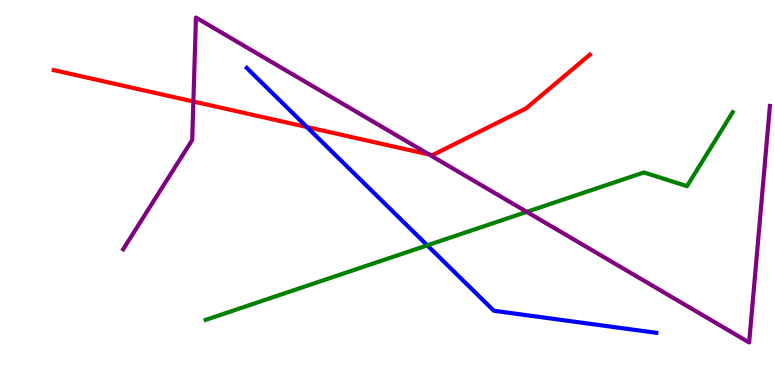[{'lines': ['blue', 'red'], 'intersections': [{'x': 3.96, 'y': 6.7}]}, {'lines': ['green', 'red'], 'intersections': []}, {'lines': ['purple', 'red'], 'intersections': [{'x': 2.5, 'y': 7.36}, {'x': 5.54, 'y': 5.99}]}, {'lines': ['blue', 'green'], 'intersections': [{'x': 5.51, 'y': 3.63}]}, {'lines': ['blue', 'purple'], 'intersections': []}, {'lines': ['green', 'purple'], 'intersections': [{'x': 6.8, 'y': 4.5}]}]